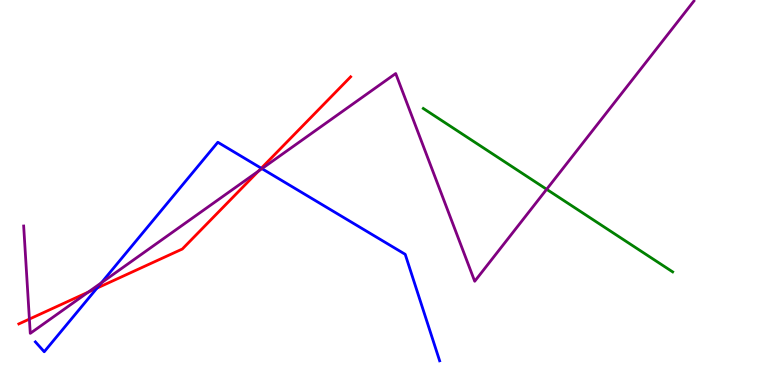[{'lines': ['blue', 'red'], 'intersections': [{'x': 1.25, 'y': 2.52}, {'x': 3.37, 'y': 5.63}]}, {'lines': ['green', 'red'], 'intersections': []}, {'lines': ['purple', 'red'], 'intersections': [{'x': 0.379, 'y': 1.71}, {'x': 1.14, 'y': 2.41}, {'x': 3.34, 'y': 5.56}]}, {'lines': ['blue', 'green'], 'intersections': []}, {'lines': ['blue', 'purple'], 'intersections': [{'x': 1.31, 'y': 2.65}, {'x': 3.38, 'y': 5.62}]}, {'lines': ['green', 'purple'], 'intersections': [{'x': 7.05, 'y': 5.08}]}]